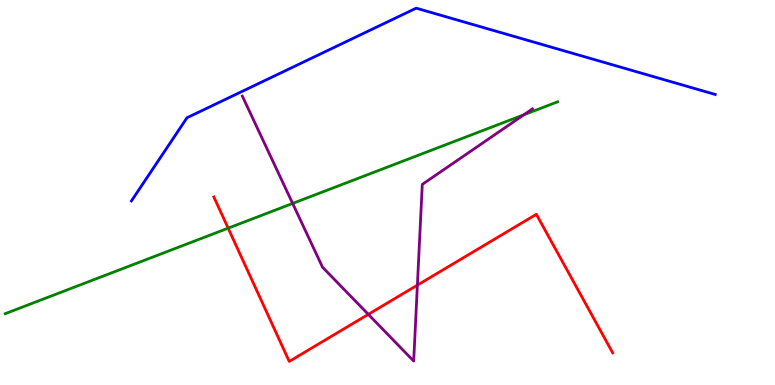[{'lines': ['blue', 'red'], 'intersections': []}, {'lines': ['green', 'red'], 'intersections': [{'x': 2.94, 'y': 4.07}]}, {'lines': ['purple', 'red'], 'intersections': [{'x': 4.75, 'y': 1.84}, {'x': 5.39, 'y': 2.59}]}, {'lines': ['blue', 'green'], 'intersections': []}, {'lines': ['blue', 'purple'], 'intersections': []}, {'lines': ['green', 'purple'], 'intersections': [{'x': 3.78, 'y': 4.72}, {'x': 6.76, 'y': 7.02}]}]